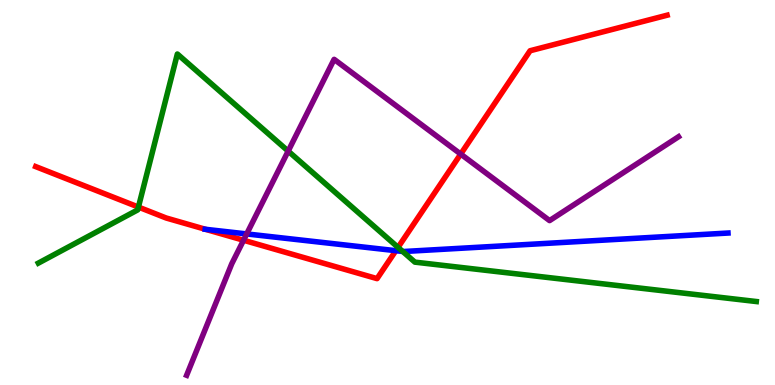[{'lines': ['blue', 'red'], 'intersections': [{'x': 2.65, 'y': 4.04}, {'x': 5.11, 'y': 3.49}]}, {'lines': ['green', 'red'], 'intersections': [{'x': 1.79, 'y': 4.62}, {'x': 5.14, 'y': 3.57}]}, {'lines': ['purple', 'red'], 'intersections': [{'x': 3.14, 'y': 3.76}, {'x': 5.94, 'y': 6.0}]}, {'lines': ['blue', 'green'], 'intersections': [{'x': 5.2, 'y': 3.47}]}, {'lines': ['blue', 'purple'], 'intersections': [{'x': 3.18, 'y': 3.92}]}, {'lines': ['green', 'purple'], 'intersections': [{'x': 3.72, 'y': 6.08}]}]